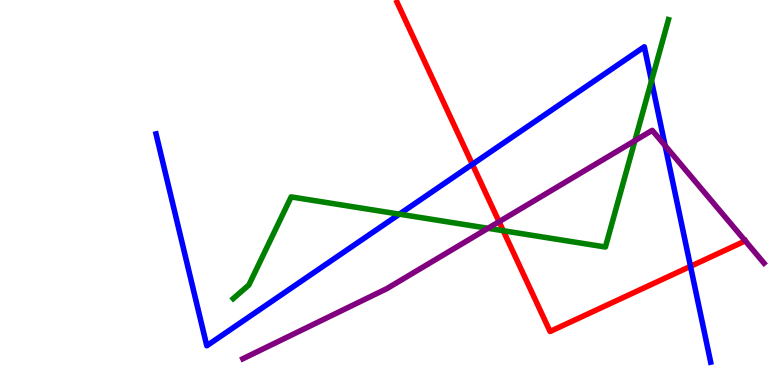[{'lines': ['blue', 'red'], 'intersections': [{'x': 6.1, 'y': 5.73}, {'x': 8.91, 'y': 3.08}]}, {'lines': ['green', 'red'], 'intersections': [{'x': 6.49, 'y': 4.01}]}, {'lines': ['purple', 'red'], 'intersections': [{'x': 6.44, 'y': 4.24}, {'x': 9.62, 'y': 3.74}]}, {'lines': ['blue', 'green'], 'intersections': [{'x': 5.15, 'y': 4.44}, {'x': 8.41, 'y': 7.9}]}, {'lines': ['blue', 'purple'], 'intersections': [{'x': 8.58, 'y': 6.22}]}, {'lines': ['green', 'purple'], 'intersections': [{'x': 6.3, 'y': 4.07}, {'x': 8.19, 'y': 6.35}]}]